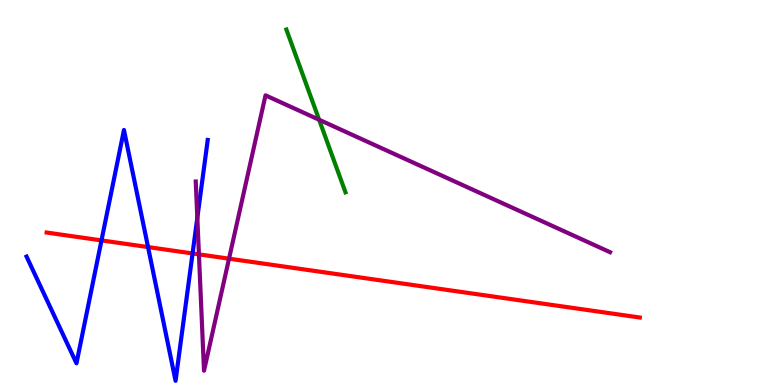[{'lines': ['blue', 'red'], 'intersections': [{'x': 1.31, 'y': 3.76}, {'x': 1.91, 'y': 3.58}, {'x': 2.48, 'y': 3.42}]}, {'lines': ['green', 'red'], 'intersections': []}, {'lines': ['purple', 'red'], 'intersections': [{'x': 2.57, 'y': 3.39}, {'x': 2.96, 'y': 3.28}]}, {'lines': ['blue', 'green'], 'intersections': []}, {'lines': ['blue', 'purple'], 'intersections': [{'x': 2.55, 'y': 4.34}]}, {'lines': ['green', 'purple'], 'intersections': [{'x': 4.12, 'y': 6.89}]}]